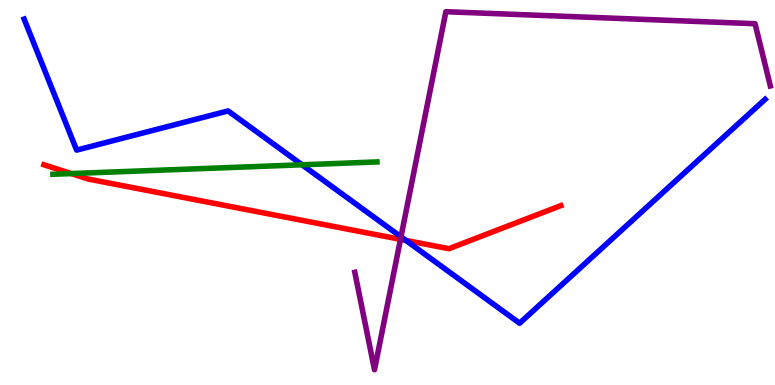[{'lines': ['blue', 'red'], 'intersections': [{'x': 5.24, 'y': 3.76}]}, {'lines': ['green', 'red'], 'intersections': [{'x': 0.92, 'y': 5.49}]}, {'lines': ['purple', 'red'], 'intersections': [{'x': 5.17, 'y': 3.78}]}, {'lines': ['blue', 'green'], 'intersections': [{'x': 3.9, 'y': 5.72}]}, {'lines': ['blue', 'purple'], 'intersections': [{'x': 5.17, 'y': 3.85}]}, {'lines': ['green', 'purple'], 'intersections': []}]